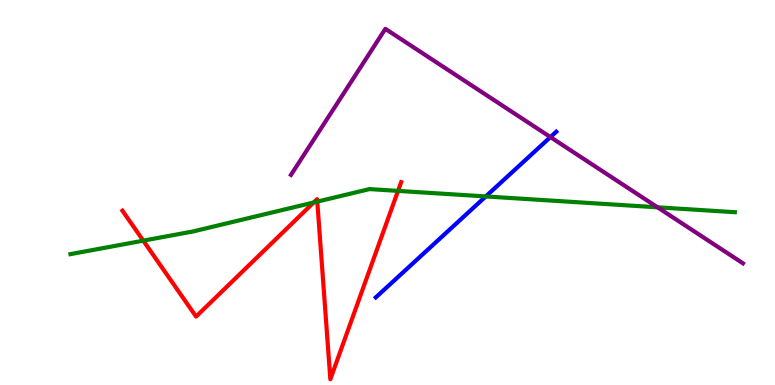[{'lines': ['blue', 'red'], 'intersections': []}, {'lines': ['green', 'red'], 'intersections': [{'x': 1.85, 'y': 3.75}, {'x': 4.05, 'y': 4.74}, {'x': 4.09, 'y': 4.76}, {'x': 5.14, 'y': 5.04}]}, {'lines': ['purple', 'red'], 'intersections': []}, {'lines': ['blue', 'green'], 'intersections': [{'x': 6.27, 'y': 4.9}]}, {'lines': ['blue', 'purple'], 'intersections': [{'x': 7.1, 'y': 6.44}]}, {'lines': ['green', 'purple'], 'intersections': [{'x': 8.48, 'y': 4.62}]}]